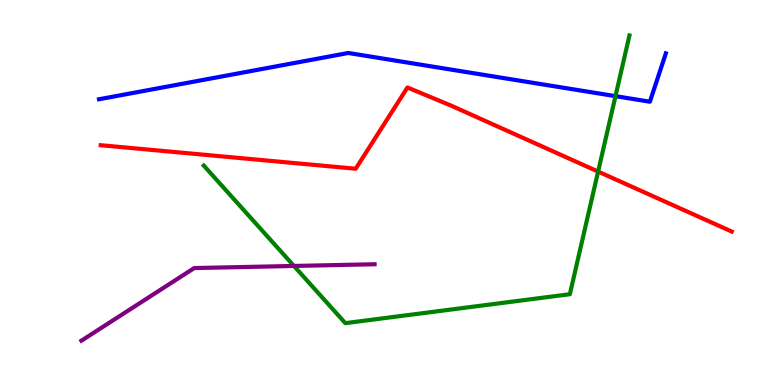[{'lines': ['blue', 'red'], 'intersections': []}, {'lines': ['green', 'red'], 'intersections': [{'x': 7.72, 'y': 5.54}]}, {'lines': ['purple', 'red'], 'intersections': []}, {'lines': ['blue', 'green'], 'intersections': [{'x': 7.94, 'y': 7.5}]}, {'lines': ['blue', 'purple'], 'intersections': []}, {'lines': ['green', 'purple'], 'intersections': [{'x': 3.79, 'y': 3.09}]}]